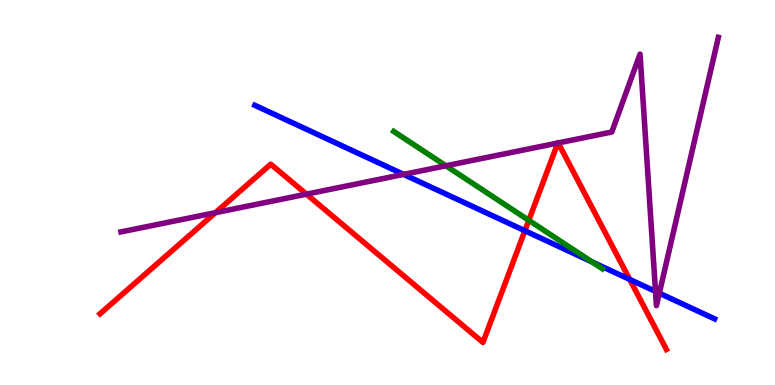[{'lines': ['blue', 'red'], 'intersections': [{'x': 6.77, 'y': 4.01}, {'x': 8.13, 'y': 2.74}]}, {'lines': ['green', 'red'], 'intersections': [{'x': 6.82, 'y': 4.28}]}, {'lines': ['purple', 'red'], 'intersections': [{'x': 2.78, 'y': 4.48}, {'x': 3.95, 'y': 4.96}, {'x': 7.2, 'y': 6.29}, {'x': 7.2, 'y': 6.29}]}, {'lines': ['blue', 'green'], 'intersections': [{'x': 7.64, 'y': 3.2}]}, {'lines': ['blue', 'purple'], 'intersections': [{'x': 5.21, 'y': 5.47}, {'x': 8.46, 'y': 2.43}, {'x': 8.51, 'y': 2.38}]}, {'lines': ['green', 'purple'], 'intersections': [{'x': 5.75, 'y': 5.69}]}]